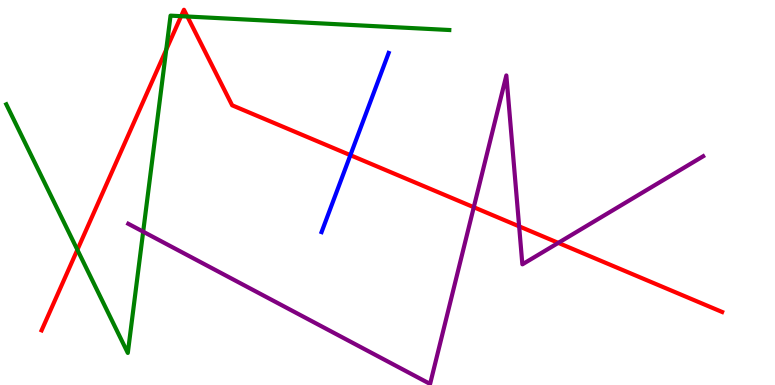[{'lines': ['blue', 'red'], 'intersections': [{'x': 4.52, 'y': 5.97}]}, {'lines': ['green', 'red'], 'intersections': [{'x': 0.998, 'y': 3.51}, {'x': 2.14, 'y': 8.71}, {'x': 2.34, 'y': 9.58}, {'x': 2.42, 'y': 9.57}]}, {'lines': ['purple', 'red'], 'intersections': [{'x': 6.11, 'y': 4.62}, {'x': 6.7, 'y': 4.12}, {'x': 7.2, 'y': 3.69}]}, {'lines': ['blue', 'green'], 'intersections': []}, {'lines': ['blue', 'purple'], 'intersections': []}, {'lines': ['green', 'purple'], 'intersections': [{'x': 1.85, 'y': 3.98}]}]